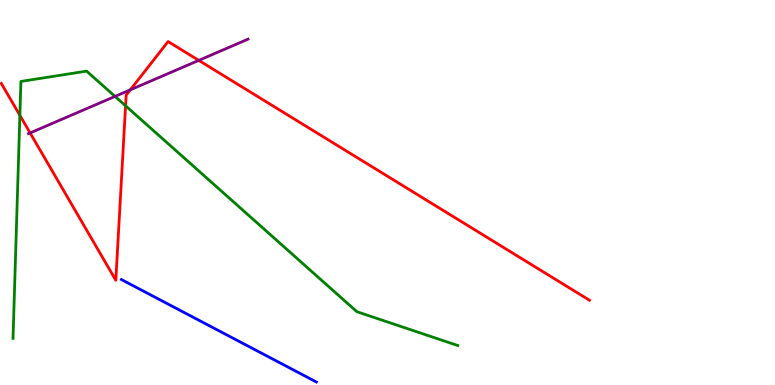[{'lines': ['blue', 'red'], 'intersections': []}, {'lines': ['green', 'red'], 'intersections': [{'x': 0.256, 'y': 7.0}, {'x': 1.62, 'y': 7.25}]}, {'lines': ['purple', 'red'], 'intersections': [{'x': 0.389, 'y': 6.55}, {'x': 1.68, 'y': 7.67}, {'x': 2.56, 'y': 8.43}]}, {'lines': ['blue', 'green'], 'intersections': []}, {'lines': ['blue', 'purple'], 'intersections': []}, {'lines': ['green', 'purple'], 'intersections': [{'x': 1.48, 'y': 7.5}]}]